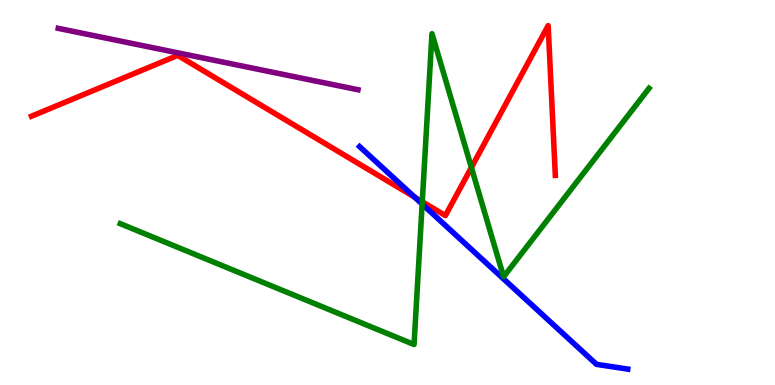[{'lines': ['blue', 'red'], 'intersections': [{'x': 5.35, 'y': 4.88}]}, {'lines': ['green', 'red'], 'intersections': [{'x': 5.45, 'y': 4.76}, {'x': 6.08, 'y': 5.65}]}, {'lines': ['purple', 'red'], 'intersections': []}, {'lines': ['blue', 'green'], 'intersections': [{'x': 5.45, 'y': 4.7}]}, {'lines': ['blue', 'purple'], 'intersections': []}, {'lines': ['green', 'purple'], 'intersections': []}]